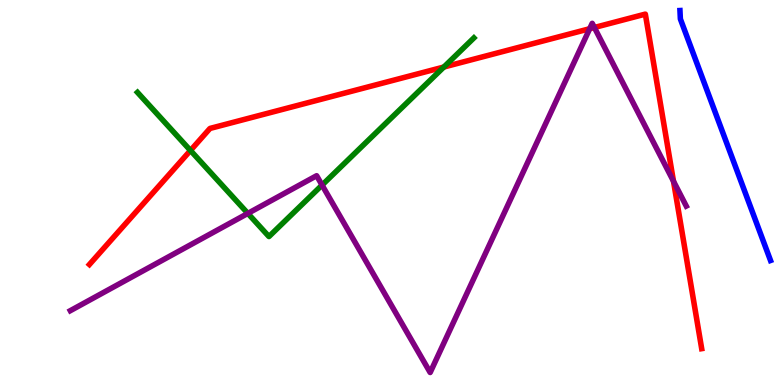[{'lines': ['blue', 'red'], 'intersections': []}, {'lines': ['green', 'red'], 'intersections': [{'x': 2.46, 'y': 6.09}, {'x': 5.73, 'y': 8.26}]}, {'lines': ['purple', 'red'], 'intersections': [{'x': 7.61, 'y': 9.25}, {'x': 7.67, 'y': 9.29}, {'x': 8.69, 'y': 5.29}]}, {'lines': ['blue', 'green'], 'intersections': []}, {'lines': ['blue', 'purple'], 'intersections': []}, {'lines': ['green', 'purple'], 'intersections': [{'x': 3.2, 'y': 4.46}, {'x': 4.16, 'y': 5.19}]}]